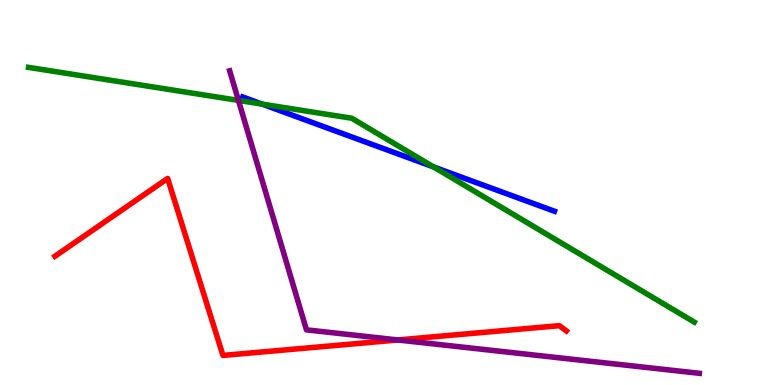[{'lines': ['blue', 'red'], 'intersections': []}, {'lines': ['green', 'red'], 'intersections': []}, {'lines': ['purple', 'red'], 'intersections': [{'x': 5.13, 'y': 1.17}]}, {'lines': ['blue', 'green'], 'intersections': [{'x': 3.38, 'y': 7.29}, {'x': 5.59, 'y': 5.66}]}, {'lines': ['blue', 'purple'], 'intersections': []}, {'lines': ['green', 'purple'], 'intersections': [{'x': 3.08, 'y': 7.39}]}]